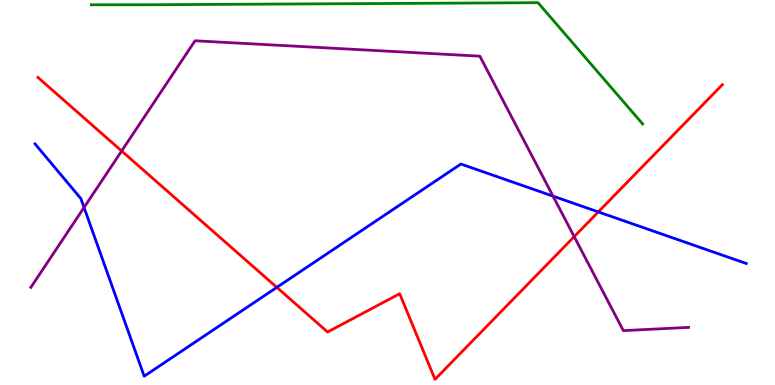[{'lines': ['blue', 'red'], 'intersections': [{'x': 3.57, 'y': 2.54}, {'x': 7.72, 'y': 4.5}]}, {'lines': ['green', 'red'], 'intersections': []}, {'lines': ['purple', 'red'], 'intersections': [{'x': 1.57, 'y': 6.08}, {'x': 7.41, 'y': 3.85}]}, {'lines': ['blue', 'green'], 'intersections': []}, {'lines': ['blue', 'purple'], 'intersections': [{'x': 1.08, 'y': 4.61}, {'x': 7.14, 'y': 4.91}]}, {'lines': ['green', 'purple'], 'intersections': []}]